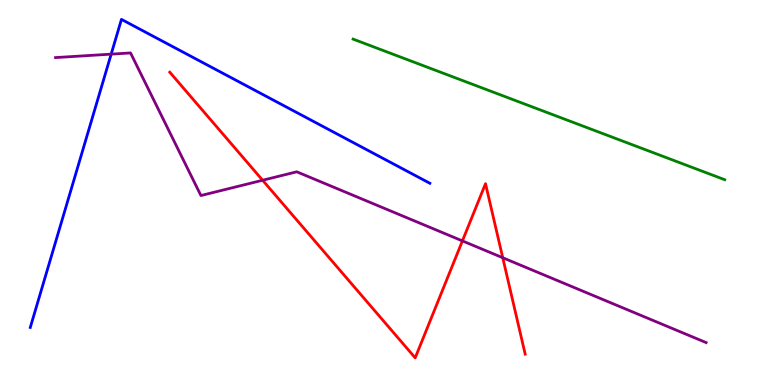[{'lines': ['blue', 'red'], 'intersections': []}, {'lines': ['green', 'red'], 'intersections': []}, {'lines': ['purple', 'red'], 'intersections': [{'x': 3.39, 'y': 5.32}, {'x': 5.97, 'y': 3.74}, {'x': 6.49, 'y': 3.31}]}, {'lines': ['blue', 'green'], 'intersections': []}, {'lines': ['blue', 'purple'], 'intersections': [{'x': 1.43, 'y': 8.59}]}, {'lines': ['green', 'purple'], 'intersections': []}]